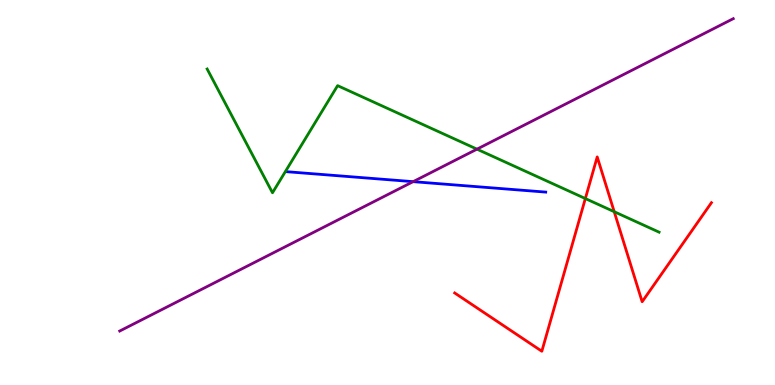[{'lines': ['blue', 'red'], 'intersections': []}, {'lines': ['green', 'red'], 'intersections': [{'x': 7.55, 'y': 4.84}, {'x': 7.93, 'y': 4.5}]}, {'lines': ['purple', 'red'], 'intersections': []}, {'lines': ['blue', 'green'], 'intersections': []}, {'lines': ['blue', 'purple'], 'intersections': [{'x': 5.33, 'y': 5.28}]}, {'lines': ['green', 'purple'], 'intersections': [{'x': 6.15, 'y': 6.13}]}]